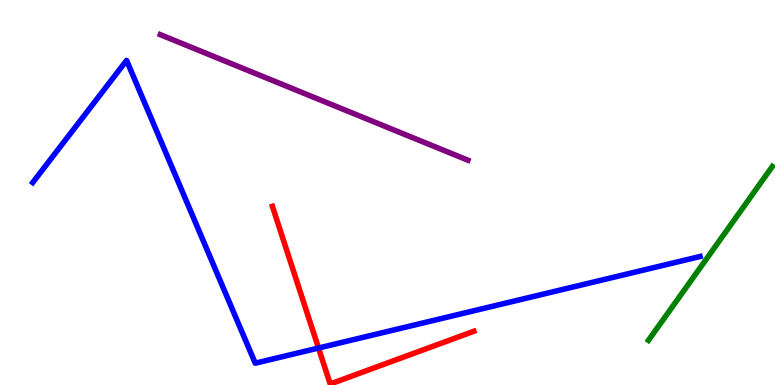[{'lines': ['blue', 'red'], 'intersections': [{'x': 4.11, 'y': 0.96}]}, {'lines': ['green', 'red'], 'intersections': []}, {'lines': ['purple', 'red'], 'intersections': []}, {'lines': ['blue', 'green'], 'intersections': []}, {'lines': ['blue', 'purple'], 'intersections': []}, {'lines': ['green', 'purple'], 'intersections': []}]